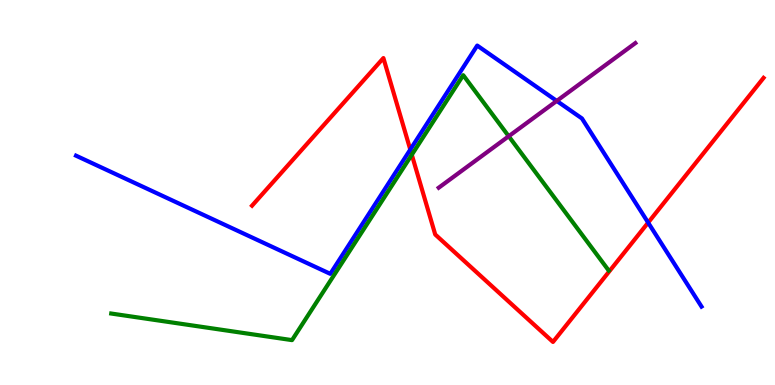[{'lines': ['blue', 'red'], 'intersections': [{'x': 5.29, 'y': 6.11}, {'x': 8.36, 'y': 4.22}]}, {'lines': ['green', 'red'], 'intersections': [{'x': 5.31, 'y': 5.98}]}, {'lines': ['purple', 'red'], 'intersections': []}, {'lines': ['blue', 'green'], 'intersections': []}, {'lines': ['blue', 'purple'], 'intersections': [{'x': 7.18, 'y': 7.38}]}, {'lines': ['green', 'purple'], 'intersections': [{'x': 6.56, 'y': 6.46}]}]